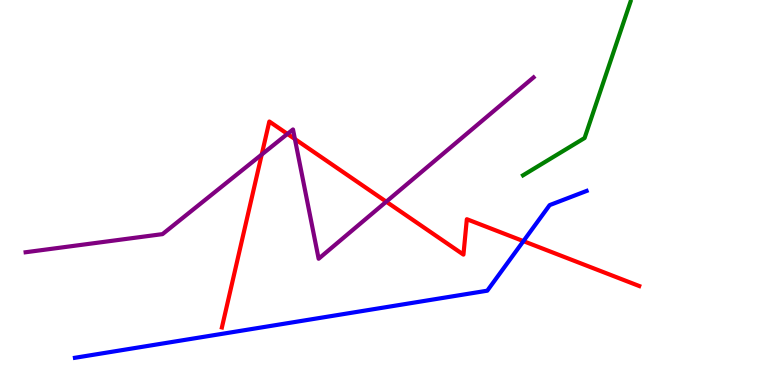[{'lines': ['blue', 'red'], 'intersections': [{'x': 6.75, 'y': 3.74}]}, {'lines': ['green', 'red'], 'intersections': []}, {'lines': ['purple', 'red'], 'intersections': [{'x': 3.38, 'y': 5.99}, {'x': 3.71, 'y': 6.52}, {'x': 3.8, 'y': 6.39}, {'x': 4.98, 'y': 4.76}]}, {'lines': ['blue', 'green'], 'intersections': []}, {'lines': ['blue', 'purple'], 'intersections': []}, {'lines': ['green', 'purple'], 'intersections': []}]